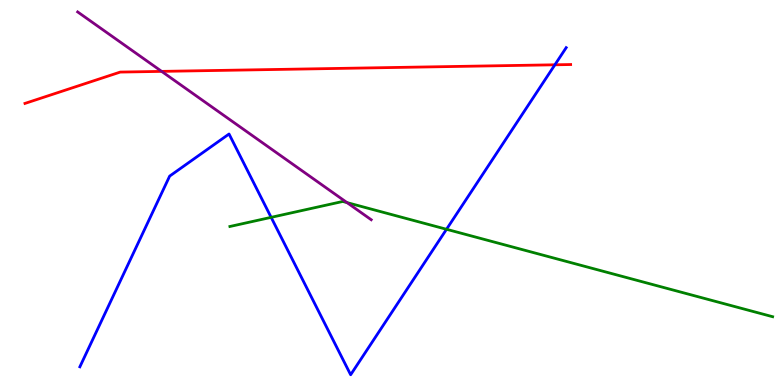[{'lines': ['blue', 'red'], 'intersections': [{'x': 7.16, 'y': 8.32}]}, {'lines': ['green', 'red'], 'intersections': []}, {'lines': ['purple', 'red'], 'intersections': [{'x': 2.09, 'y': 8.15}]}, {'lines': ['blue', 'green'], 'intersections': [{'x': 3.5, 'y': 4.35}, {'x': 5.76, 'y': 4.04}]}, {'lines': ['blue', 'purple'], 'intersections': []}, {'lines': ['green', 'purple'], 'intersections': [{'x': 4.48, 'y': 4.74}]}]